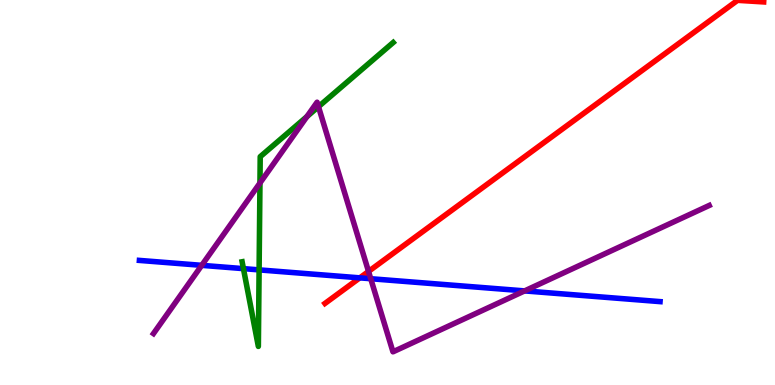[{'lines': ['blue', 'red'], 'intersections': [{'x': 4.64, 'y': 2.78}]}, {'lines': ['green', 'red'], 'intersections': []}, {'lines': ['purple', 'red'], 'intersections': [{'x': 4.76, 'y': 2.95}]}, {'lines': ['blue', 'green'], 'intersections': [{'x': 3.14, 'y': 3.02}, {'x': 3.34, 'y': 2.99}]}, {'lines': ['blue', 'purple'], 'intersections': [{'x': 2.6, 'y': 3.11}, {'x': 4.78, 'y': 2.76}, {'x': 6.77, 'y': 2.44}]}, {'lines': ['green', 'purple'], 'intersections': [{'x': 3.35, 'y': 5.25}, {'x': 3.96, 'y': 6.97}, {'x': 4.11, 'y': 7.23}]}]